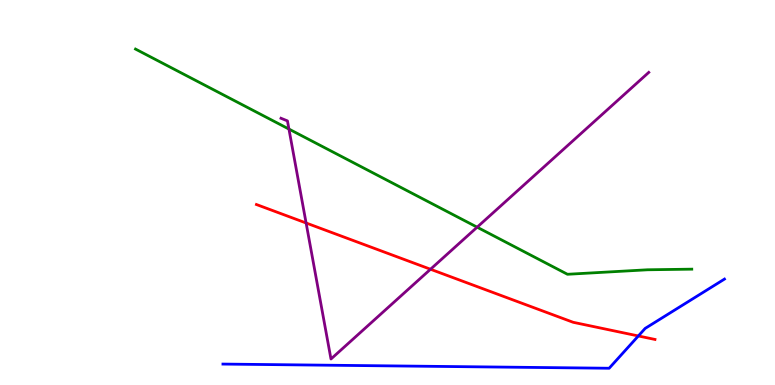[{'lines': ['blue', 'red'], 'intersections': [{'x': 8.24, 'y': 1.27}]}, {'lines': ['green', 'red'], 'intersections': []}, {'lines': ['purple', 'red'], 'intersections': [{'x': 3.95, 'y': 4.21}, {'x': 5.55, 'y': 3.01}]}, {'lines': ['blue', 'green'], 'intersections': []}, {'lines': ['blue', 'purple'], 'intersections': []}, {'lines': ['green', 'purple'], 'intersections': [{'x': 3.73, 'y': 6.65}, {'x': 6.16, 'y': 4.1}]}]